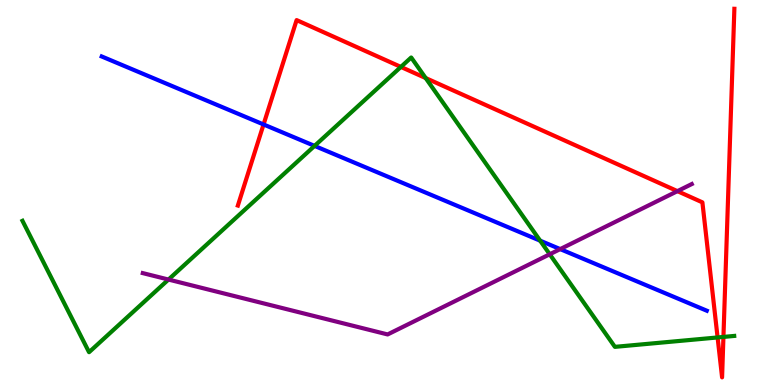[{'lines': ['blue', 'red'], 'intersections': [{'x': 3.4, 'y': 6.77}]}, {'lines': ['green', 'red'], 'intersections': [{'x': 5.17, 'y': 8.26}, {'x': 5.49, 'y': 7.97}, {'x': 9.26, 'y': 1.24}, {'x': 9.33, 'y': 1.25}]}, {'lines': ['purple', 'red'], 'intersections': [{'x': 8.74, 'y': 5.04}]}, {'lines': ['blue', 'green'], 'intersections': [{'x': 4.06, 'y': 6.21}, {'x': 6.97, 'y': 3.75}]}, {'lines': ['blue', 'purple'], 'intersections': [{'x': 7.23, 'y': 3.53}]}, {'lines': ['green', 'purple'], 'intersections': [{'x': 2.17, 'y': 2.74}, {'x': 7.09, 'y': 3.4}]}]